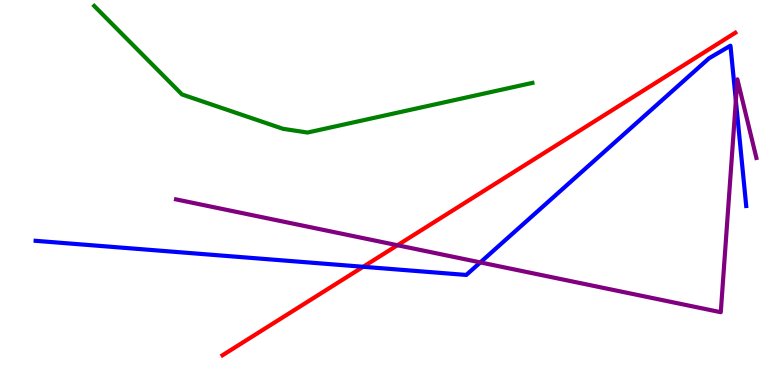[{'lines': ['blue', 'red'], 'intersections': [{'x': 4.69, 'y': 3.07}]}, {'lines': ['green', 'red'], 'intersections': []}, {'lines': ['purple', 'red'], 'intersections': [{'x': 5.13, 'y': 3.63}]}, {'lines': ['blue', 'green'], 'intersections': []}, {'lines': ['blue', 'purple'], 'intersections': [{'x': 6.2, 'y': 3.18}, {'x': 9.49, 'y': 7.39}]}, {'lines': ['green', 'purple'], 'intersections': []}]